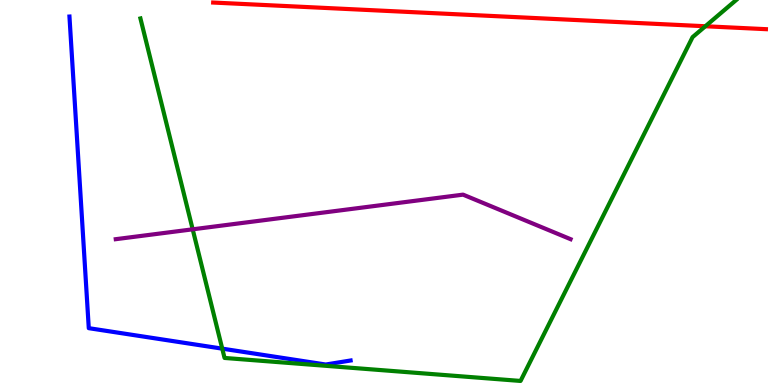[{'lines': ['blue', 'red'], 'intersections': []}, {'lines': ['green', 'red'], 'intersections': [{'x': 9.1, 'y': 9.32}]}, {'lines': ['purple', 'red'], 'intersections': []}, {'lines': ['blue', 'green'], 'intersections': [{'x': 2.87, 'y': 0.944}]}, {'lines': ['blue', 'purple'], 'intersections': []}, {'lines': ['green', 'purple'], 'intersections': [{'x': 2.49, 'y': 4.04}]}]